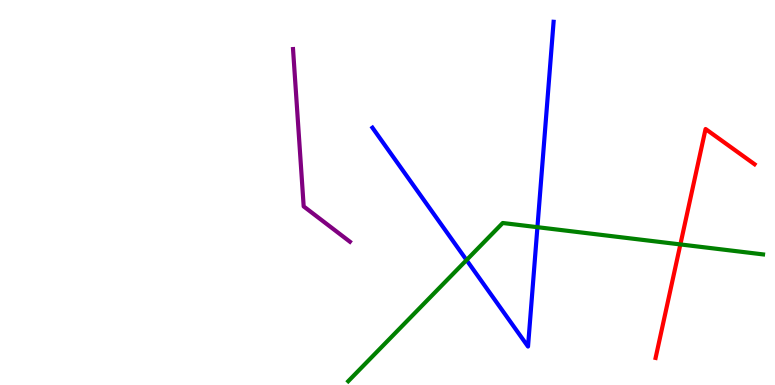[{'lines': ['blue', 'red'], 'intersections': []}, {'lines': ['green', 'red'], 'intersections': [{'x': 8.78, 'y': 3.65}]}, {'lines': ['purple', 'red'], 'intersections': []}, {'lines': ['blue', 'green'], 'intersections': [{'x': 6.02, 'y': 3.24}, {'x': 6.93, 'y': 4.1}]}, {'lines': ['blue', 'purple'], 'intersections': []}, {'lines': ['green', 'purple'], 'intersections': []}]